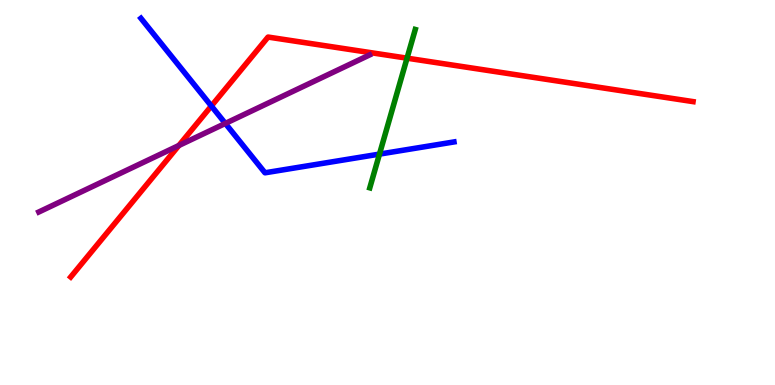[{'lines': ['blue', 'red'], 'intersections': [{'x': 2.73, 'y': 7.25}]}, {'lines': ['green', 'red'], 'intersections': [{'x': 5.25, 'y': 8.49}]}, {'lines': ['purple', 'red'], 'intersections': [{'x': 2.31, 'y': 6.22}]}, {'lines': ['blue', 'green'], 'intersections': [{'x': 4.9, 'y': 6.0}]}, {'lines': ['blue', 'purple'], 'intersections': [{'x': 2.91, 'y': 6.79}]}, {'lines': ['green', 'purple'], 'intersections': []}]